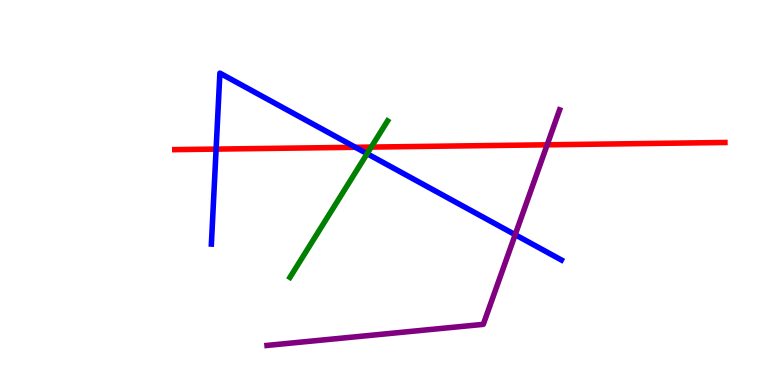[{'lines': ['blue', 'red'], 'intersections': [{'x': 2.79, 'y': 6.13}, {'x': 4.59, 'y': 6.17}]}, {'lines': ['green', 'red'], 'intersections': [{'x': 4.79, 'y': 6.18}]}, {'lines': ['purple', 'red'], 'intersections': [{'x': 7.06, 'y': 6.24}]}, {'lines': ['blue', 'green'], 'intersections': [{'x': 4.74, 'y': 6.01}]}, {'lines': ['blue', 'purple'], 'intersections': [{'x': 6.65, 'y': 3.9}]}, {'lines': ['green', 'purple'], 'intersections': []}]